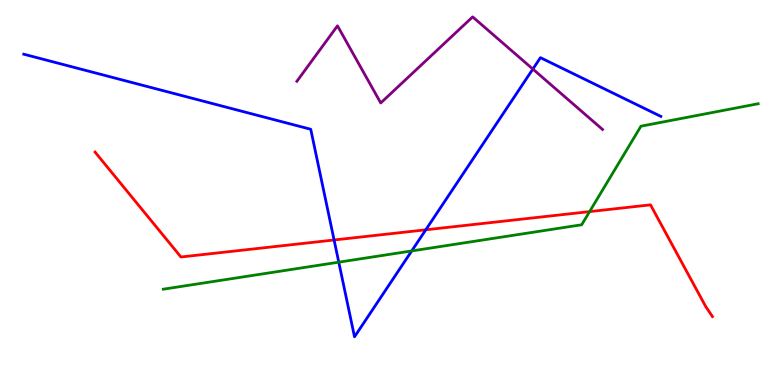[{'lines': ['blue', 'red'], 'intersections': [{'x': 4.31, 'y': 3.77}, {'x': 5.49, 'y': 4.03}]}, {'lines': ['green', 'red'], 'intersections': [{'x': 7.61, 'y': 4.5}]}, {'lines': ['purple', 'red'], 'intersections': []}, {'lines': ['blue', 'green'], 'intersections': [{'x': 4.37, 'y': 3.19}, {'x': 5.31, 'y': 3.48}]}, {'lines': ['blue', 'purple'], 'intersections': [{'x': 6.88, 'y': 8.21}]}, {'lines': ['green', 'purple'], 'intersections': []}]